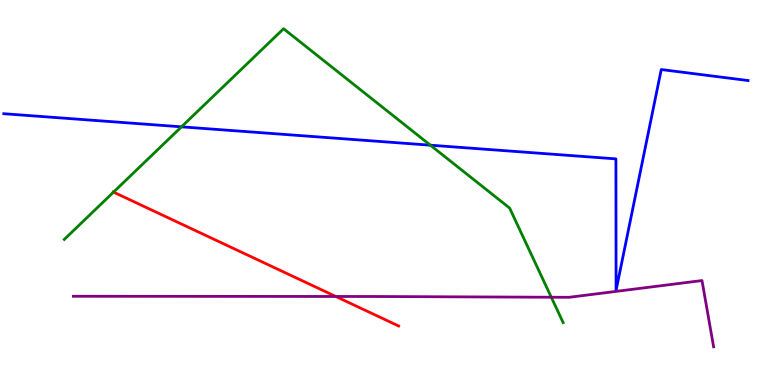[{'lines': ['blue', 'red'], 'intersections': []}, {'lines': ['green', 'red'], 'intersections': [{'x': 1.46, 'y': 5.01}]}, {'lines': ['purple', 'red'], 'intersections': [{'x': 4.33, 'y': 2.3}]}, {'lines': ['blue', 'green'], 'intersections': [{'x': 2.34, 'y': 6.71}, {'x': 5.55, 'y': 6.23}]}, {'lines': ['blue', 'purple'], 'intersections': []}, {'lines': ['green', 'purple'], 'intersections': [{'x': 7.11, 'y': 2.28}]}]